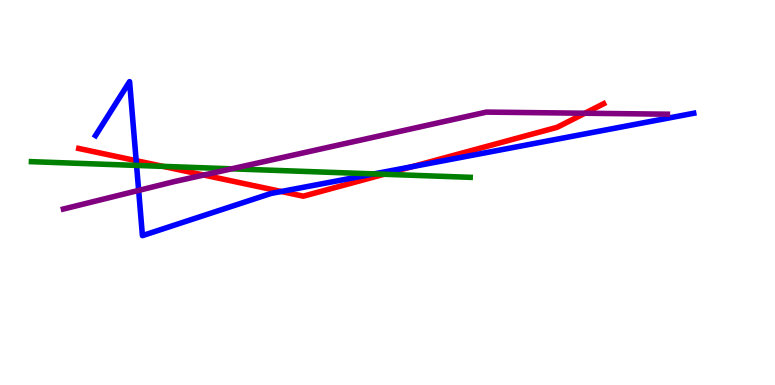[{'lines': ['blue', 'red'], 'intersections': [{'x': 1.76, 'y': 5.83}, {'x': 3.63, 'y': 5.03}, {'x': 5.31, 'y': 5.67}]}, {'lines': ['green', 'red'], 'intersections': [{'x': 2.1, 'y': 5.68}, {'x': 4.96, 'y': 5.47}]}, {'lines': ['purple', 'red'], 'intersections': [{'x': 2.63, 'y': 5.45}, {'x': 7.55, 'y': 7.06}]}, {'lines': ['blue', 'green'], 'intersections': [{'x': 1.76, 'y': 5.7}, {'x': 4.83, 'y': 5.48}]}, {'lines': ['blue', 'purple'], 'intersections': [{'x': 1.79, 'y': 5.05}]}, {'lines': ['green', 'purple'], 'intersections': [{'x': 2.99, 'y': 5.62}]}]